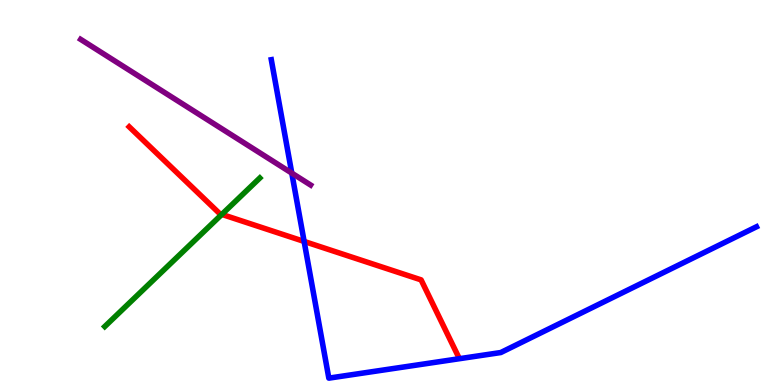[{'lines': ['blue', 'red'], 'intersections': [{'x': 3.92, 'y': 3.73}]}, {'lines': ['green', 'red'], 'intersections': [{'x': 2.86, 'y': 4.43}]}, {'lines': ['purple', 'red'], 'intersections': []}, {'lines': ['blue', 'green'], 'intersections': []}, {'lines': ['blue', 'purple'], 'intersections': [{'x': 3.76, 'y': 5.5}]}, {'lines': ['green', 'purple'], 'intersections': []}]